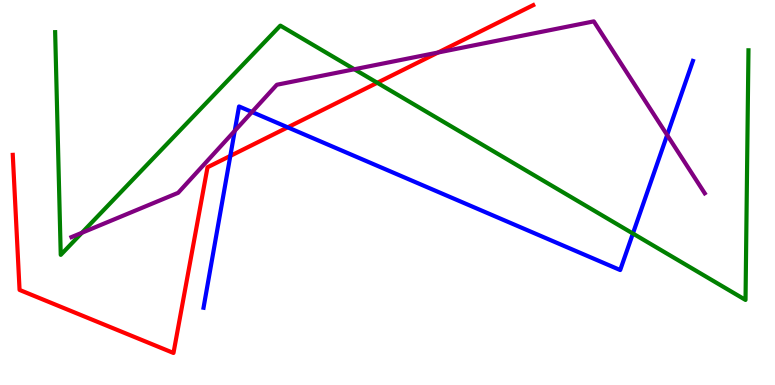[{'lines': ['blue', 'red'], 'intersections': [{'x': 2.97, 'y': 5.95}, {'x': 3.71, 'y': 6.69}]}, {'lines': ['green', 'red'], 'intersections': [{'x': 4.87, 'y': 7.85}]}, {'lines': ['purple', 'red'], 'intersections': [{'x': 5.65, 'y': 8.64}]}, {'lines': ['blue', 'green'], 'intersections': [{'x': 8.17, 'y': 3.93}]}, {'lines': ['blue', 'purple'], 'intersections': [{'x': 3.03, 'y': 6.6}, {'x': 3.25, 'y': 7.09}, {'x': 8.61, 'y': 6.49}]}, {'lines': ['green', 'purple'], 'intersections': [{'x': 1.06, 'y': 3.95}, {'x': 4.57, 'y': 8.2}]}]